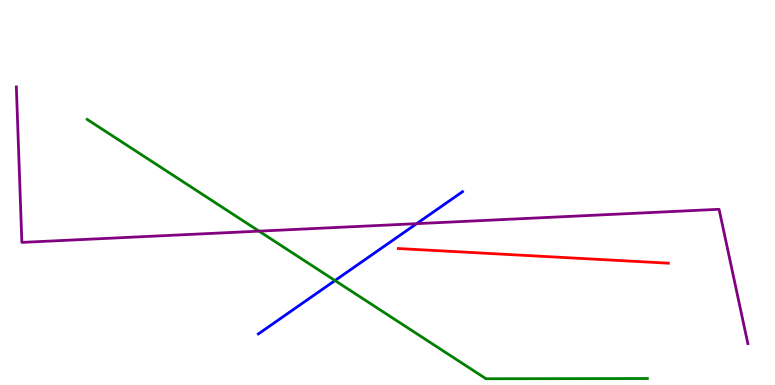[{'lines': ['blue', 'red'], 'intersections': []}, {'lines': ['green', 'red'], 'intersections': []}, {'lines': ['purple', 'red'], 'intersections': []}, {'lines': ['blue', 'green'], 'intersections': [{'x': 4.32, 'y': 2.71}]}, {'lines': ['blue', 'purple'], 'intersections': [{'x': 5.38, 'y': 4.19}]}, {'lines': ['green', 'purple'], 'intersections': [{'x': 3.34, 'y': 4.0}]}]